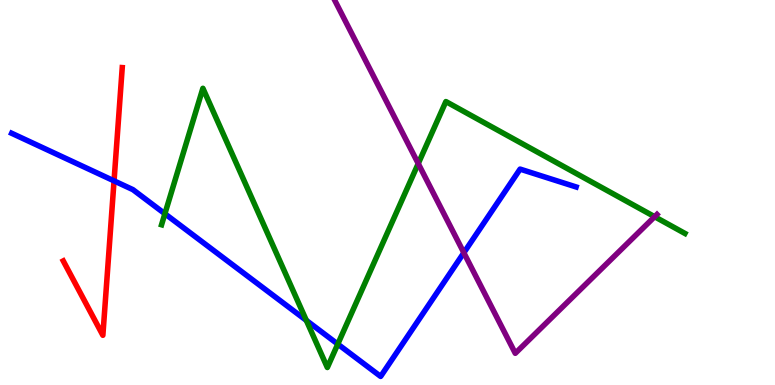[{'lines': ['blue', 'red'], 'intersections': [{'x': 1.47, 'y': 5.3}]}, {'lines': ['green', 'red'], 'intersections': []}, {'lines': ['purple', 'red'], 'intersections': []}, {'lines': ['blue', 'green'], 'intersections': [{'x': 2.13, 'y': 4.45}, {'x': 3.95, 'y': 1.68}, {'x': 4.36, 'y': 1.06}]}, {'lines': ['blue', 'purple'], 'intersections': [{'x': 5.99, 'y': 3.44}]}, {'lines': ['green', 'purple'], 'intersections': [{'x': 5.4, 'y': 5.75}, {'x': 8.45, 'y': 4.37}]}]